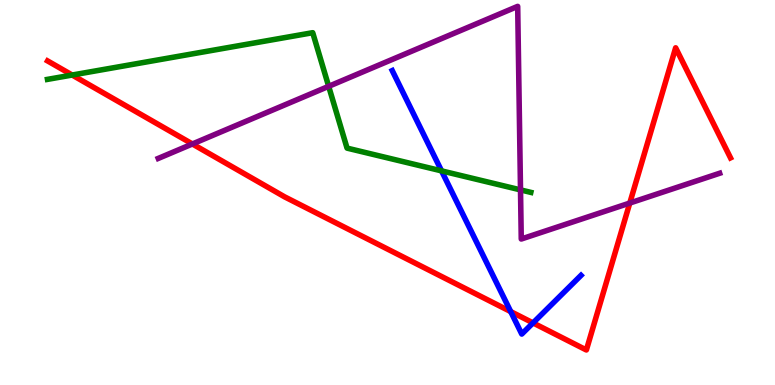[{'lines': ['blue', 'red'], 'intersections': [{'x': 6.59, 'y': 1.91}, {'x': 6.88, 'y': 1.61}]}, {'lines': ['green', 'red'], 'intersections': [{'x': 0.931, 'y': 8.05}]}, {'lines': ['purple', 'red'], 'intersections': [{'x': 2.48, 'y': 6.26}, {'x': 8.13, 'y': 4.73}]}, {'lines': ['blue', 'green'], 'intersections': [{'x': 5.7, 'y': 5.56}]}, {'lines': ['blue', 'purple'], 'intersections': []}, {'lines': ['green', 'purple'], 'intersections': [{'x': 4.24, 'y': 7.76}, {'x': 6.72, 'y': 5.07}]}]